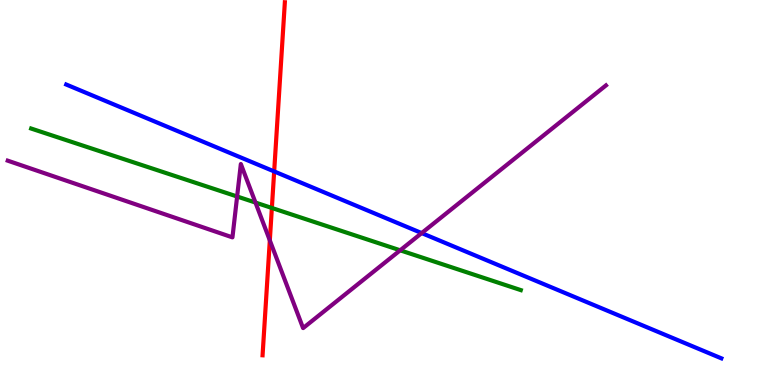[{'lines': ['blue', 'red'], 'intersections': [{'x': 3.54, 'y': 5.55}]}, {'lines': ['green', 'red'], 'intersections': [{'x': 3.51, 'y': 4.6}]}, {'lines': ['purple', 'red'], 'intersections': [{'x': 3.48, 'y': 3.76}]}, {'lines': ['blue', 'green'], 'intersections': []}, {'lines': ['blue', 'purple'], 'intersections': [{'x': 5.44, 'y': 3.95}]}, {'lines': ['green', 'purple'], 'intersections': [{'x': 3.06, 'y': 4.9}, {'x': 3.3, 'y': 4.74}, {'x': 5.16, 'y': 3.5}]}]